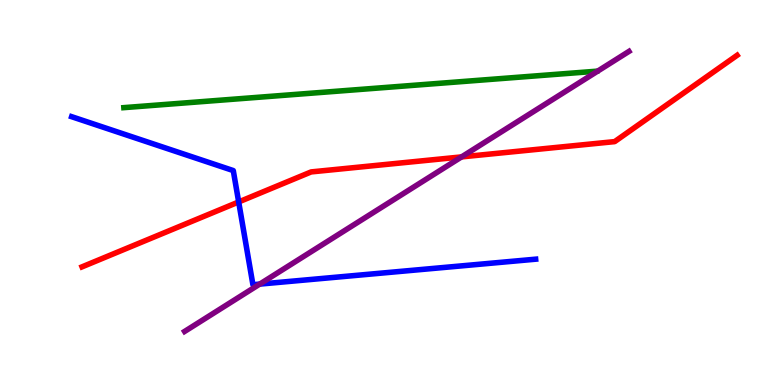[{'lines': ['blue', 'red'], 'intersections': [{'x': 3.08, 'y': 4.75}]}, {'lines': ['green', 'red'], 'intersections': []}, {'lines': ['purple', 'red'], 'intersections': [{'x': 5.96, 'y': 5.92}]}, {'lines': ['blue', 'green'], 'intersections': []}, {'lines': ['blue', 'purple'], 'intersections': [{'x': 3.35, 'y': 2.62}]}, {'lines': ['green', 'purple'], 'intersections': []}]